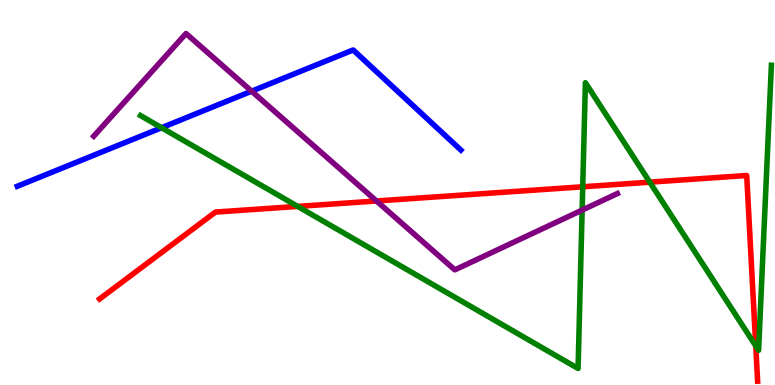[{'lines': ['blue', 'red'], 'intersections': []}, {'lines': ['green', 'red'], 'intersections': [{'x': 3.84, 'y': 4.64}, {'x': 7.52, 'y': 5.15}, {'x': 8.38, 'y': 5.27}, {'x': 9.75, 'y': 1.02}]}, {'lines': ['purple', 'red'], 'intersections': [{'x': 4.86, 'y': 4.78}]}, {'lines': ['blue', 'green'], 'intersections': [{'x': 2.08, 'y': 6.68}]}, {'lines': ['blue', 'purple'], 'intersections': [{'x': 3.25, 'y': 7.63}]}, {'lines': ['green', 'purple'], 'intersections': [{'x': 7.51, 'y': 4.54}]}]